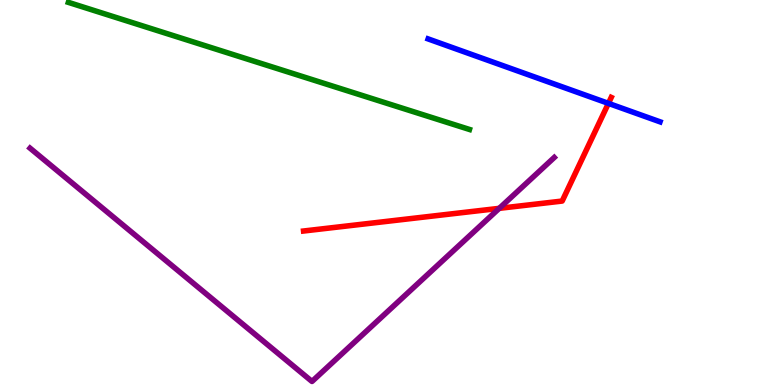[{'lines': ['blue', 'red'], 'intersections': [{'x': 7.85, 'y': 7.32}]}, {'lines': ['green', 'red'], 'intersections': []}, {'lines': ['purple', 'red'], 'intersections': [{'x': 6.44, 'y': 4.59}]}, {'lines': ['blue', 'green'], 'intersections': []}, {'lines': ['blue', 'purple'], 'intersections': []}, {'lines': ['green', 'purple'], 'intersections': []}]